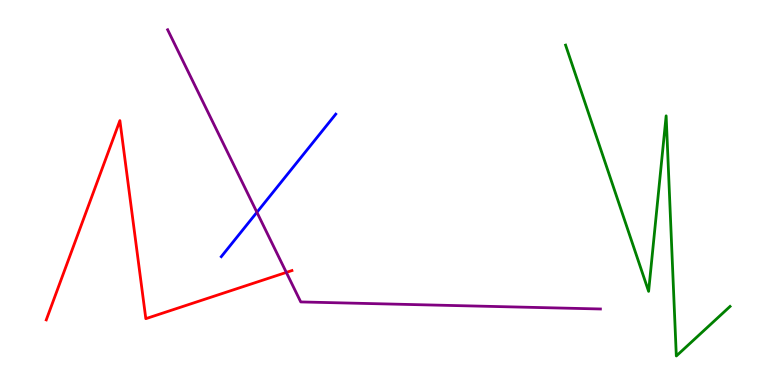[{'lines': ['blue', 'red'], 'intersections': []}, {'lines': ['green', 'red'], 'intersections': []}, {'lines': ['purple', 'red'], 'intersections': [{'x': 3.69, 'y': 2.92}]}, {'lines': ['blue', 'green'], 'intersections': []}, {'lines': ['blue', 'purple'], 'intersections': [{'x': 3.32, 'y': 4.49}]}, {'lines': ['green', 'purple'], 'intersections': []}]